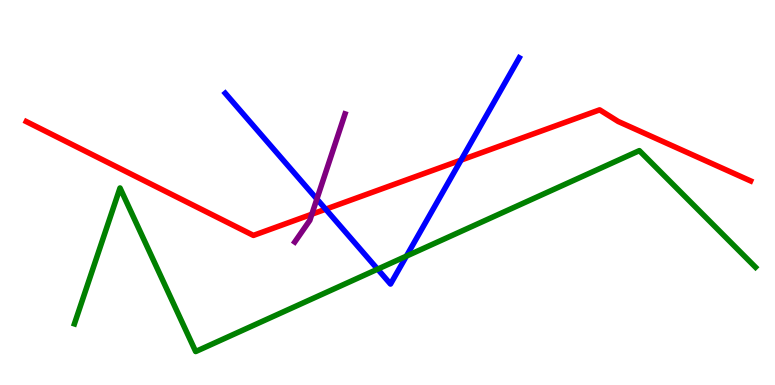[{'lines': ['blue', 'red'], 'intersections': [{'x': 4.2, 'y': 4.57}, {'x': 5.95, 'y': 5.84}]}, {'lines': ['green', 'red'], 'intersections': []}, {'lines': ['purple', 'red'], 'intersections': [{'x': 4.02, 'y': 4.44}]}, {'lines': ['blue', 'green'], 'intersections': [{'x': 4.87, 'y': 3.01}, {'x': 5.24, 'y': 3.35}]}, {'lines': ['blue', 'purple'], 'intersections': [{'x': 4.09, 'y': 4.83}]}, {'lines': ['green', 'purple'], 'intersections': []}]